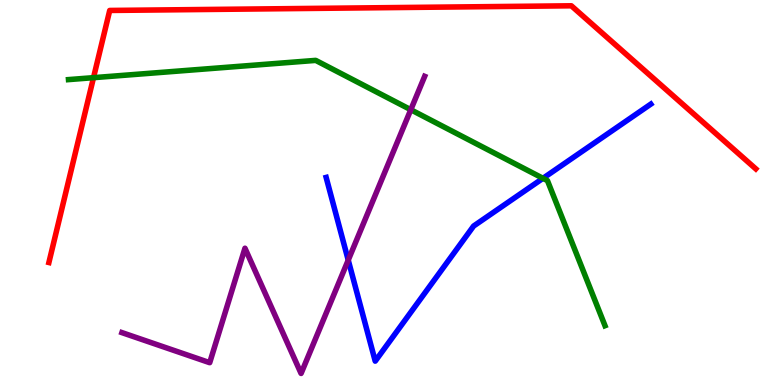[{'lines': ['blue', 'red'], 'intersections': []}, {'lines': ['green', 'red'], 'intersections': [{'x': 1.21, 'y': 7.98}]}, {'lines': ['purple', 'red'], 'intersections': []}, {'lines': ['blue', 'green'], 'intersections': [{'x': 7.01, 'y': 5.37}]}, {'lines': ['blue', 'purple'], 'intersections': [{'x': 4.49, 'y': 3.24}]}, {'lines': ['green', 'purple'], 'intersections': [{'x': 5.3, 'y': 7.15}]}]